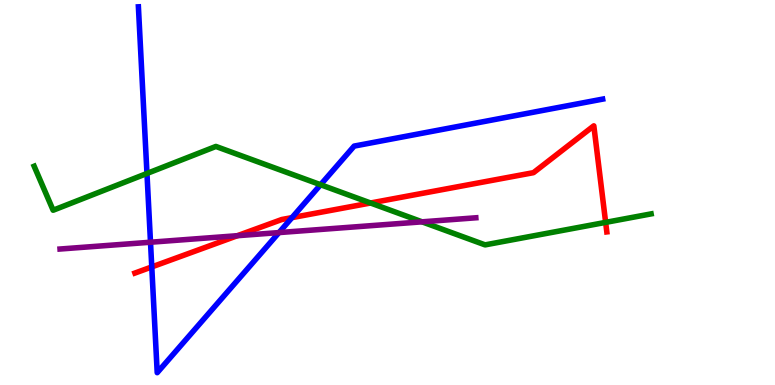[{'lines': ['blue', 'red'], 'intersections': [{'x': 1.96, 'y': 3.07}, {'x': 3.77, 'y': 4.35}]}, {'lines': ['green', 'red'], 'intersections': [{'x': 4.78, 'y': 4.73}, {'x': 7.81, 'y': 4.22}]}, {'lines': ['purple', 'red'], 'intersections': [{'x': 3.06, 'y': 3.88}]}, {'lines': ['blue', 'green'], 'intersections': [{'x': 1.9, 'y': 5.49}, {'x': 4.14, 'y': 5.2}]}, {'lines': ['blue', 'purple'], 'intersections': [{'x': 1.94, 'y': 3.71}, {'x': 3.6, 'y': 3.96}]}, {'lines': ['green', 'purple'], 'intersections': [{'x': 5.45, 'y': 4.24}]}]